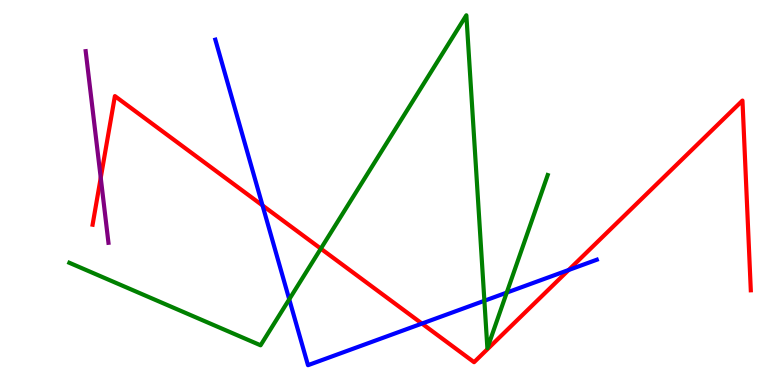[{'lines': ['blue', 'red'], 'intersections': [{'x': 3.39, 'y': 4.66}, {'x': 5.44, 'y': 1.6}, {'x': 7.34, 'y': 2.99}]}, {'lines': ['green', 'red'], 'intersections': [{'x': 4.14, 'y': 3.54}]}, {'lines': ['purple', 'red'], 'intersections': [{'x': 1.3, 'y': 5.38}]}, {'lines': ['blue', 'green'], 'intersections': [{'x': 3.73, 'y': 2.23}, {'x': 6.25, 'y': 2.19}, {'x': 6.54, 'y': 2.4}]}, {'lines': ['blue', 'purple'], 'intersections': []}, {'lines': ['green', 'purple'], 'intersections': []}]